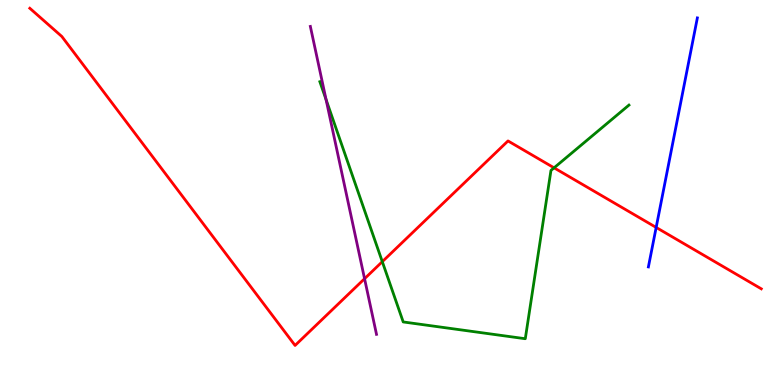[{'lines': ['blue', 'red'], 'intersections': [{'x': 8.47, 'y': 4.09}]}, {'lines': ['green', 'red'], 'intersections': [{'x': 4.93, 'y': 3.2}, {'x': 7.15, 'y': 5.64}]}, {'lines': ['purple', 'red'], 'intersections': [{'x': 4.7, 'y': 2.76}]}, {'lines': ['blue', 'green'], 'intersections': []}, {'lines': ['blue', 'purple'], 'intersections': []}, {'lines': ['green', 'purple'], 'intersections': [{'x': 4.21, 'y': 7.41}]}]